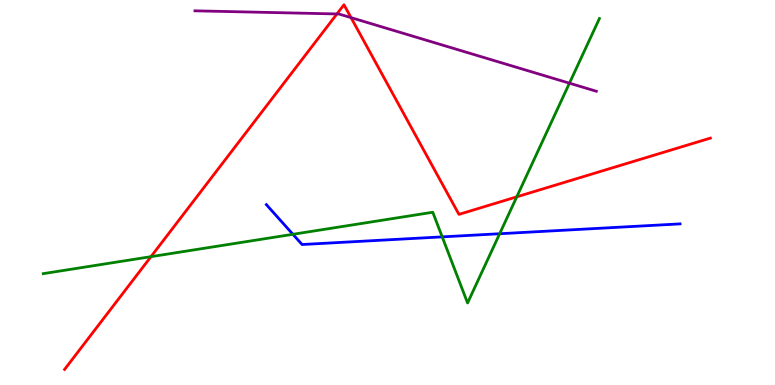[{'lines': ['blue', 'red'], 'intersections': []}, {'lines': ['green', 'red'], 'intersections': [{'x': 1.95, 'y': 3.33}, {'x': 6.67, 'y': 4.89}]}, {'lines': ['purple', 'red'], 'intersections': [{'x': 4.35, 'y': 9.64}, {'x': 4.53, 'y': 9.54}]}, {'lines': ['blue', 'green'], 'intersections': [{'x': 3.78, 'y': 3.91}, {'x': 5.71, 'y': 3.85}, {'x': 6.45, 'y': 3.93}]}, {'lines': ['blue', 'purple'], 'intersections': []}, {'lines': ['green', 'purple'], 'intersections': [{'x': 7.35, 'y': 7.84}]}]